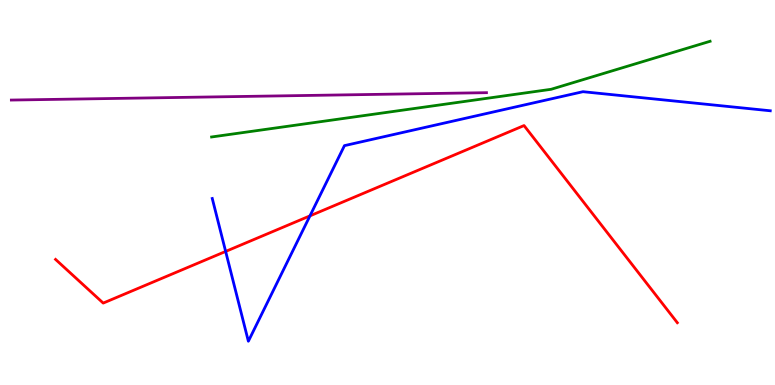[{'lines': ['blue', 'red'], 'intersections': [{'x': 2.91, 'y': 3.47}, {'x': 4.0, 'y': 4.39}]}, {'lines': ['green', 'red'], 'intersections': []}, {'lines': ['purple', 'red'], 'intersections': []}, {'lines': ['blue', 'green'], 'intersections': []}, {'lines': ['blue', 'purple'], 'intersections': []}, {'lines': ['green', 'purple'], 'intersections': []}]